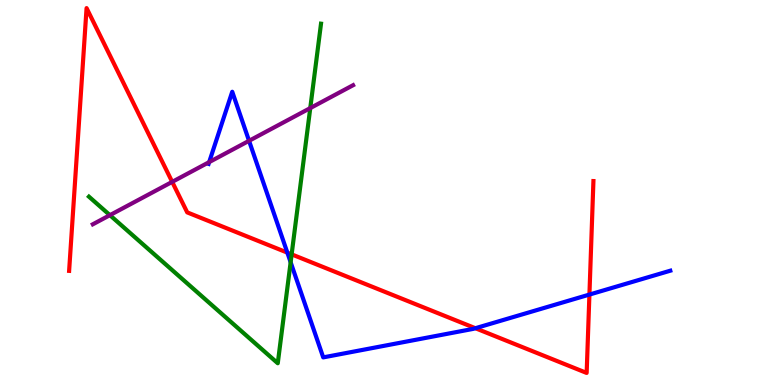[{'lines': ['blue', 'red'], 'intersections': [{'x': 3.71, 'y': 3.44}, {'x': 6.13, 'y': 1.47}, {'x': 7.61, 'y': 2.35}]}, {'lines': ['green', 'red'], 'intersections': [{'x': 3.76, 'y': 3.39}]}, {'lines': ['purple', 'red'], 'intersections': [{'x': 2.22, 'y': 5.28}]}, {'lines': ['blue', 'green'], 'intersections': [{'x': 3.75, 'y': 3.19}]}, {'lines': ['blue', 'purple'], 'intersections': [{'x': 2.7, 'y': 5.79}, {'x': 3.21, 'y': 6.34}]}, {'lines': ['green', 'purple'], 'intersections': [{'x': 1.42, 'y': 4.41}, {'x': 4.0, 'y': 7.19}]}]